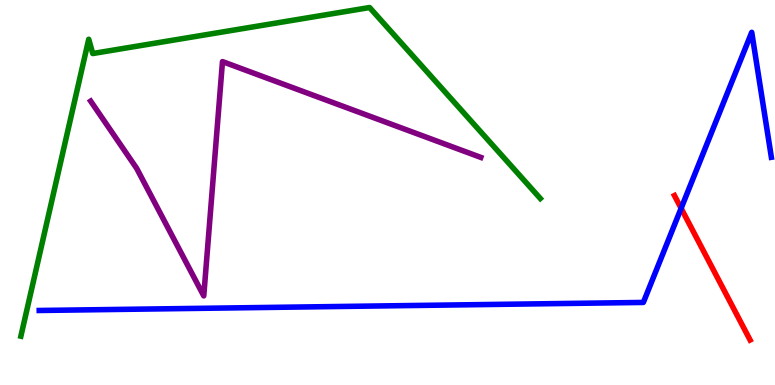[{'lines': ['blue', 'red'], 'intersections': [{'x': 8.79, 'y': 4.59}]}, {'lines': ['green', 'red'], 'intersections': []}, {'lines': ['purple', 'red'], 'intersections': []}, {'lines': ['blue', 'green'], 'intersections': []}, {'lines': ['blue', 'purple'], 'intersections': []}, {'lines': ['green', 'purple'], 'intersections': []}]